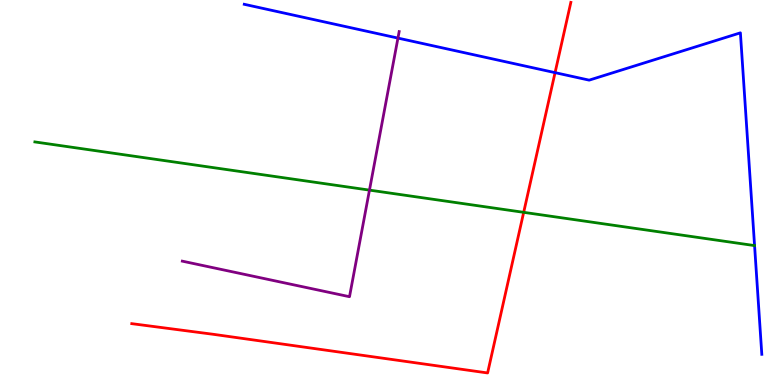[{'lines': ['blue', 'red'], 'intersections': [{'x': 7.16, 'y': 8.11}]}, {'lines': ['green', 'red'], 'intersections': [{'x': 6.76, 'y': 4.48}]}, {'lines': ['purple', 'red'], 'intersections': []}, {'lines': ['blue', 'green'], 'intersections': []}, {'lines': ['blue', 'purple'], 'intersections': [{'x': 5.13, 'y': 9.01}]}, {'lines': ['green', 'purple'], 'intersections': [{'x': 4.77, 'y': 5.06}]}]